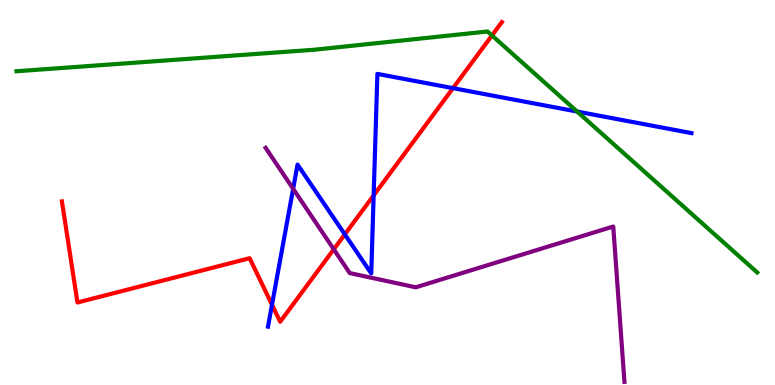[{'lines': ['blue', 'red'], 'intersections': [{'x': 3.51, 'y': 2.08}, {'x': 4.45, 'y': 3.91}, {'x': 4.82, 'y': 4.92}, {'x': 5.85, 'y': 7.71}]}, {'lines': ['green', 'red'], 'intersections': [{'x': 6.35, 'y': 9.08}]}, {'lines': ['purple', 'red'], 'intersections': [{'x': 4.31, 'y': 3.52}]}, {'lines': ['blue', 'green'], 'intersections': [{'x': 7.45, 'y': 7.1}]}, {'lines': ['blue', 'purple'], 'intersections': [{'x': 3.78, 'y': 5.1}]}, {'lines': ['green', 'purple'], 'intersections': []}]